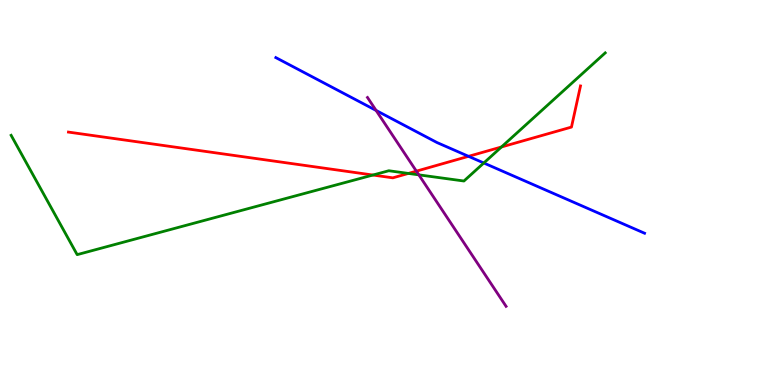[{'lines': ['blue', 'red'], 'intersections': [{'x': 6.05, 'y': 5.94}]}, {'lines': ['green', 'red'], 'intersections': [{'x': 4.81, 'y': 5.45}, {'x': 5.27, 'y': 5.5}, {'x': 6.47, 'y': 6.18}]}, {'lines': ['purple', 'red'], 'intersections': [{'x': 5.37, 'y': 5.55}]}, {'lines': ['blue', 'green'], 'intersections': [{'x': 6.24, 'y': 5.77}]}, {'lines': ['blue', 'purple'], 'intersections': [{'x': 4.85, 'y': 7.13}]}, {'lines': ['green', 'purple'], 'intersections': [{'x': 5.4, 'y': 5.46}]}]